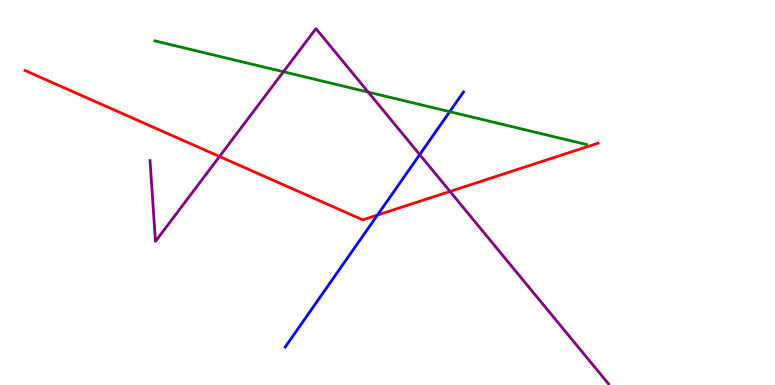[{'lines': ['blue', 'red'], 'intersections': [{'x': 4.87, 'y': 4.41}]}, {'lines': ['green', 'red'], 'intersections': []}, {'lines': ['purple', 'red'], 'intersections': [{'x': 2.83, 'y': 5.94}, {'x': 5.81, 'y': 5.03}]}, {'lines': ['blue', 'green'], 'intersections': [{'x': 5.8, 'y': 7.1}]}, {'lines': ['blue', 'purple'], 'intersections': [{'x': 5.42, 'y': 5.98}]}, {'lines': ['green', 'purple'], 'intersections': [{'x': 3.66, 'y': 8.14}, {'x': 4.75, 'y': 7.61}]}]